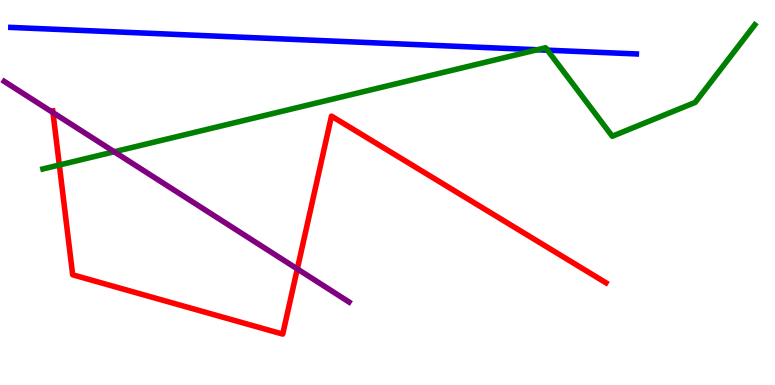[{'lines': ['blue', 'red'], 'intersections': []}, {'lines': ['green', 'red'], 'intersections': [{'x': 0.766, 'y': 5.71}]}, {'lines': ['purple', 'red'], 'intersections': [{'x': 0.683, 'y': 7.08}, {'x': 3.84, 'y': 3.01}]}, {'lines': ['blue', 'green'], 'intersections': [{'x': 6.93, 'y': 8.71}, {'x': 7.06, 'y': 8.7}]}, {'lines': ['blue', 'purple'], 'intersections': []}, {'lines': ['green', 'purple'], 'intersections': [{'x': 1.47, 'y': 6.06}]}]